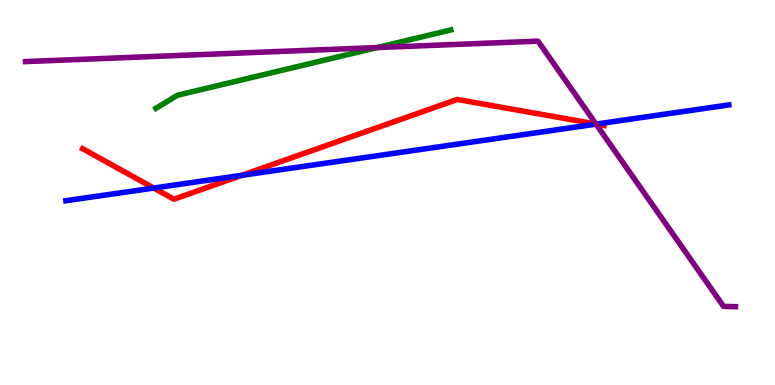[{'lines': ['blue', 'red'], 'intersections': [{'x': 1.98, 'y': 5.12}, {'x': 3.12, 'y': 5.45}, {'x': 7.69, 'y': 6.78}]}, {'lines': ['green', 'red'], 'intersections': []}, {'lines': ['purple', 'red'], 'intersections': [{'x': 7.69, 'y': 6.78}]}, {'lines': ['blue', 'green'], 'intersections': []}, {'lines': ['blue', 'purple'], 'intersections': [{'x': 7.69, 'y': 6.78}]}, {'lines': ['green', 'purple'], 'intersections': [{'x': 4.87, 'y': 8.76}]}]